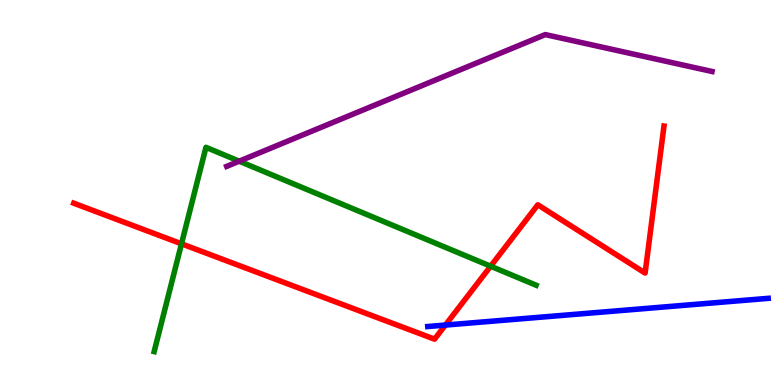[{'lines': ['blue', 'red'], 'intersections': [{'x': 5.75, 'y': 1.56}]}, {'lines': ['green', 'red'], 'intersections': [{'x': 2.34, 'y': 3.67}, {'x': 6.33, 'y': 3.09}]}, {'lines': ['purple', 'red'], 'intersections': []}, {'lines': ['blue', 'green'], 'intersections': []}, {'lines': ['blue', 'purple'], 'intersections': []}, {'lines': ['green', 'purple'], 'intersections': [{'x': 3.09, 'y': 5.81}]}]